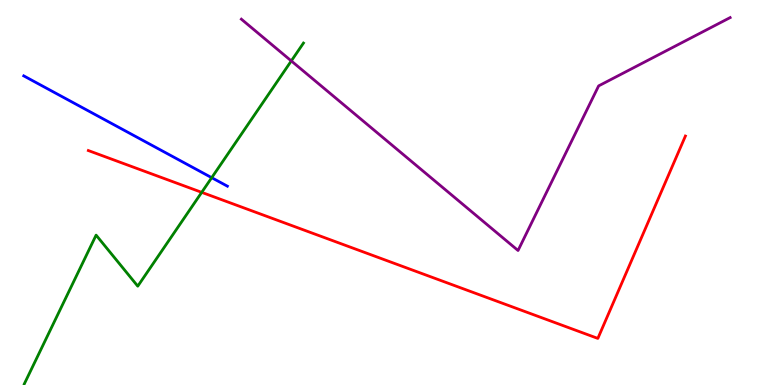[{'lines': ['blue', 'red'], 'intersections': []}, {'lines': ['green', 'red'], 'intersections': [{'x': 2.6, 'y': 5.0}]}, {'lines': ['purple', 'red'], 'intersections': []}, {'lines': ['blue', 'green'], 'intersections': [{'x': 2.73, 'y': 5.38}]}, {'lines': ['blue', 'purple'], 'intersections': []}, {'lines': ['green', 'purple'], 'intersections': [{'x': 3.76, 'y': 8.42}]}]